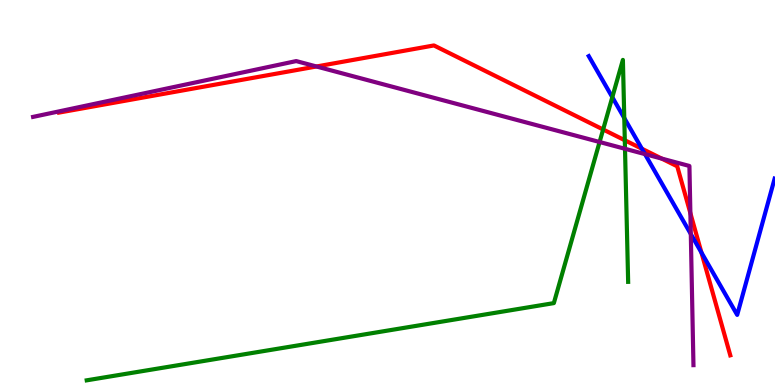[{'lines': ['blue', 'red'], 'intersections': [{'x': 8.28, 'y': 6.14}, {'x': 9.05, 'y': 3.44}]}, {'lines': ['green', 'red'], 'intersections': [{'x': 7.78, 'y': 6.64}, {'x': 8.06, 'y': 6.36}]}, {'lines': ['purple', 'red'], 'intersections': [{'x': 4.08, 'y': 8.27}, {'x': 8.54, 'y': 5.88}, {'x': 8.91, 'y': 4.46}]}, {'lines': ['blue', 'green'], 'intersections': [{'x': 7.9, 'y': 7.48}, {'x': 8.06, 'y': 6.93}]}, {'lines': ['blue', 'purple'], 'intersections': [{'x': 8.32, 'y': 6.0}, {'x': 8.91, 'y': 3.92}]}, {'lines': ['green', 'purple'], 'intersections': [{'x': 7.74, 'y': 6.31}, {'x': 8.06, 'y': 6.14}]}]